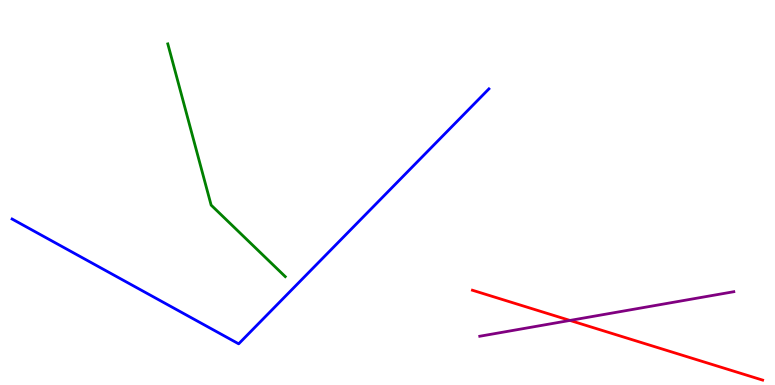[{'lines': ['blue', 'red'], 'intersections': []}, {'lines': ['green', 'red'], 'intersections': []}, {'lines': ['purple', 'red'], 'intersections': [{'x': 7.35, 'y': 1.68}]}, {'lines': ['blue', 'green'], 'intersections': []}, {'lines': ['blue', 'purple'], 'intersections': []}, {'lines': ['green', 'purple'], 'intersections': []}]